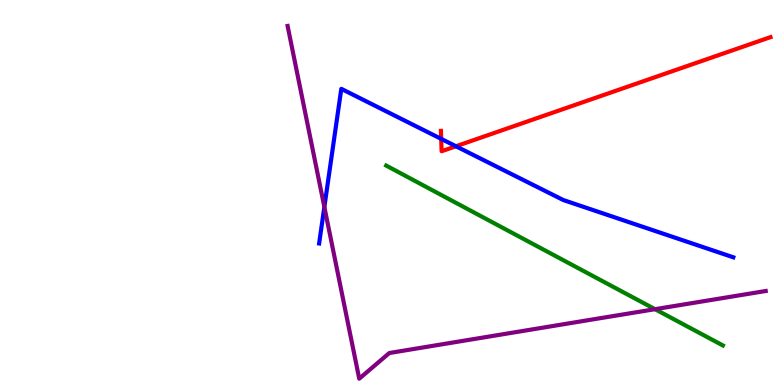[{'lines': ['blue', 'red'], 'intersections': [{'x': 5.69, 'y': 6.39}, {'x': 5.88, 'y': 6.2}]}, {'lines': ['green', 'red'], 'intersections': []}, {'lines': ['purple', 'red'], 'intersections': []}, {'lines': ['blue', 'green'], 'intersections': []}, {'lines': ['blue', 'purple'], 'intersections': [{'x': 4.19, 'y': 4.62}]}, {'lines': ['green', 'purple'], 'intersections': [{'x': 8.45, 'y': 1.97}]}]